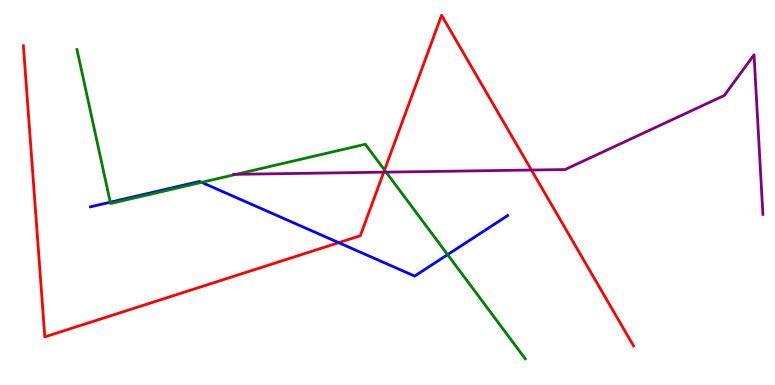[{'lines': ['blue', 'red'], 'intersections': [{'x': 4.37, 'y': 3.7}]}, {'lines': ['green', 'red'], 'intersections': [{'x': 4.96, 'y': 5.58}]}, {'lines': ['purple', 'red'], 'intersections': [{'x': 4.95, 'y': 5.53}, {'x': 6.86, 'y': 5.58}]}, {'lines': ['blue', 'green'], 'intersections': [{'x': 1.42, 'y': 4.75}, {'x': 2.6, 'y': 5.26}, {'x': 5.78, 'y': 3.39}]}, {'lines': ['blue', 'purple'], 'intersections': []}, {'lines': ['green', 'purple'], 'intersections': [{'x': 3.05, 'y': 5.47}, {'x': 4.98, 'y': 5.53}]}]